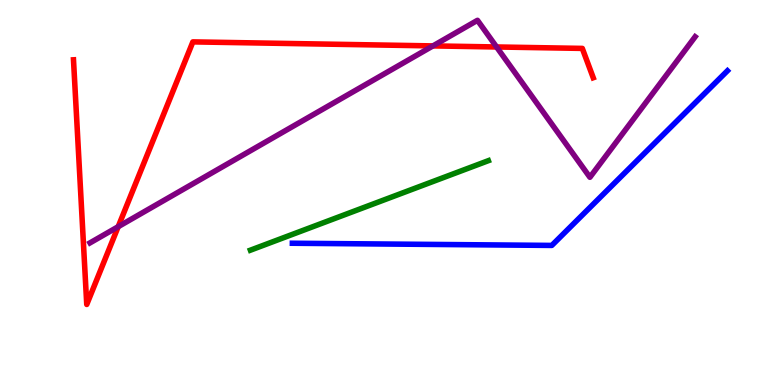[{'lines': ['blue', 'red'], 'intersections': []}, {'lines': ['green', 'red'], 'intersections': []}, {'lines': ['purple', 'red'], 'intersections': [{'x': 1.52, 'y': 4.11}, {'x': 5.59, 'y': 8.81}, {'x': 6.41, 'y': 8.78}]}, {'lines': ['blue', 'green'], 'intersections': []}, {'lines': ['blue', 'purple'], 'intersections': []}, {'lines': ['green', 'purple'], 'intersections': []}]